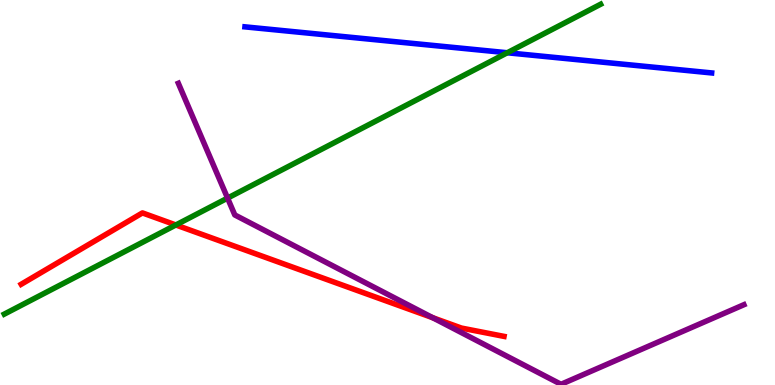[{'lines': ['blue', 'red'], 'intersections': []}, {'lines': ['green', 'red'], 'intersections': [{'x': 2.27, 'y': 4.16}]}, {'lines': ['purple', 'red'], 'intersections': [{'x': 5.58, 'y': 1.75}]}, {'lines': ['blue', 'green'], 'intersections': [{'x': 6.55, 'y': 8.63}]}, {'lines': ['blue', 'purple'], 'intersections': []}, {'lines': ['green', 'purple'], 'intersections': [{'x': 2.94, 'y': 4.85}]}]